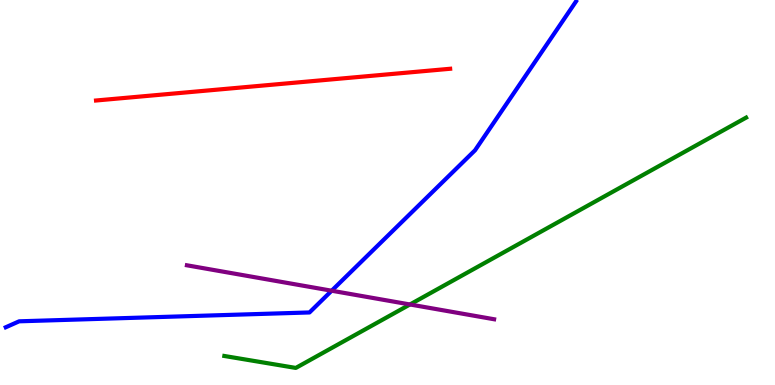[{'lines': ['blue', 'red'], 'intersections': []}, {'lines': ['green', 'red'], 'intersections': []}, {'lines': ['purple', 'red'], 'intersections': []}, {'lines': ['blue', 'green'], 'intersections': []}, {'lines': ['blue', 'purple'], 'intersections': [{'x': 4.28, 'y': 2.45}]}, {'lines': ['green', 'purple'], 'intersections': [{'x': 5.29, 'y': 2.09}]}]